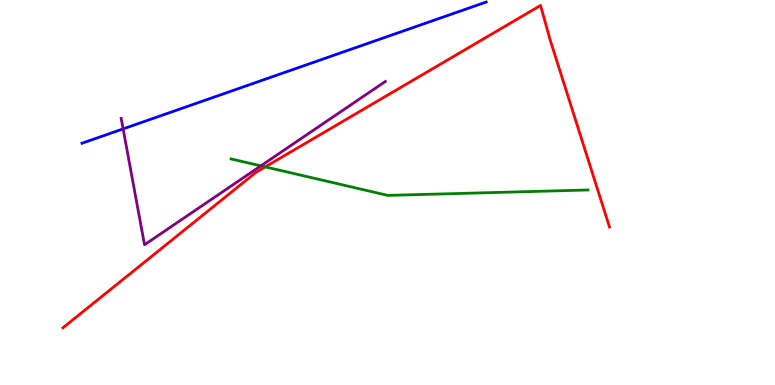[{'lines': ['blue', 'red'], 'intersections': []}, {'lines': ['green', 'red'], 'intersections': [{'x': 3.42, 'y': 5.67}]}, {'lines': ['purple', 'red'], 'intersections': []}, {'lines': ['blue', 'green'], 'intersections': []}, {'lines': ['blue', 'purple'], 'intersections': [{'x': 1.59, 'y': 6.65}]}, {'lines': ['green', 'purple'], 'intersections': [{'x': 3.37, 'y': 5.69}]}]